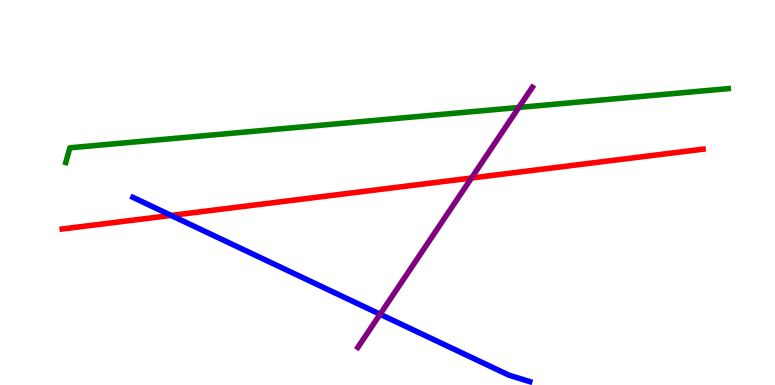[{'lines': ['blue', 'red'], 'intersections': [{'x': 2.21, 'y': 4.4}]}, {'lines': ['green', 'red'], 'intersections': []}, {'lines': ['purple', 'red'], 'intersections': [{'x': 6.08, 'y': 5.38}]}, {'lines': ['blue', 'green'], 'intersections': []}, {'lines': ['blue', 'purple'], 'intersections': [{'x': 4.9, 'y': 1.84}]}, {'lines': ['green', 'purple'], 'intersections': [{'x': 6.69, 'y': 7.21}]}]